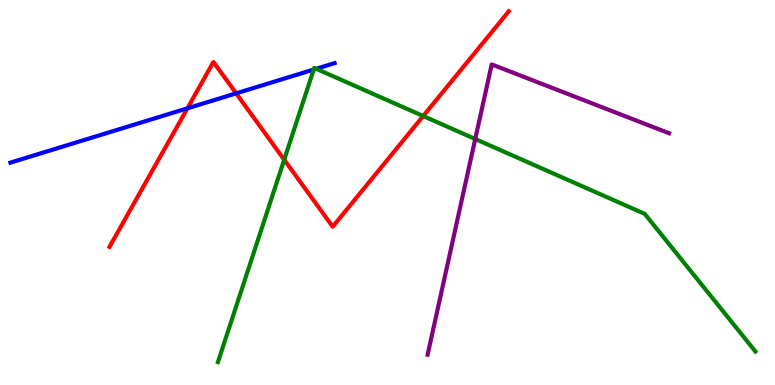[{'lines': ['blue', 'red'], 'intersections': [{'x': 2.42, 'y': 7.19}, {'x': 3.05, 'y': 7.58}]}, {'lines': ['green', 'red'], 'intersections': [{'x': 3.67, 'y': 5.85}, {'x': 5.46, 'y': 6.99}]}, {'lines': ['purple', 'red'], 'intersections': []}, {'lines': ['blue', 'green'], 'intersections': [{'x': 4.05, 'y': 8.19}, {'x': 4.08, 'y': 8.21}]}, {'lines': ['blue', 'purple'], 'intersections': []}, {'lines': ['green', 'purple'], 'intersections': [{'x': 6.13, 'y': 6.39}]}]